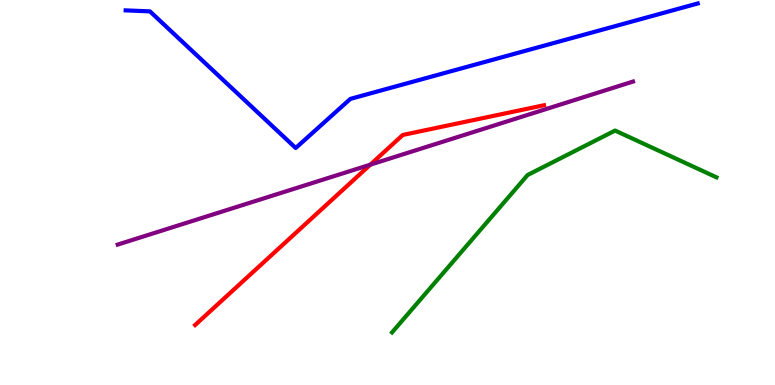[{'lines': ['blue', 'red'], 'intersections': []}, {'lines': ['green', 'red'], 'intersections': []}, {'lines': ['purple', 'red'], 'intersections': [{'x': 4.78, 'y': 5.72}]}, {'lines': ['blue', 'green'], 'intersections': []}, {'lines': ['blue', 'purple'], 'intersections': []}, {'lines': ['green', 'purple'], 'intersections': []}]